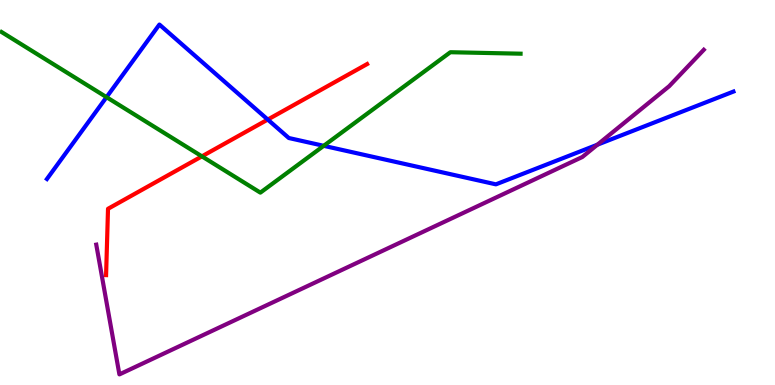[{'lines': ['blue', 'red'], 'intersections': [{'x': 3.46, 'y': 6.89}]}, {'lines': ['green', 'red'], 'intersections': [{'x': 2.61, 'y': 5.94}]}, {'lines': ['purple', 'red'], 'intersections': []}, {'lines': ['blue', 'green'], 'intersections': [{'x': 1.37, 'y': 7.48}, {'x': 4.18, 'y': 6.21}]}, {'lines': ['blue', 'purple'], 'intersections': [{'x': 7.71, 'y': 6.24}]}, {'lines': ['green', 'purple'], 'intersections': []}]